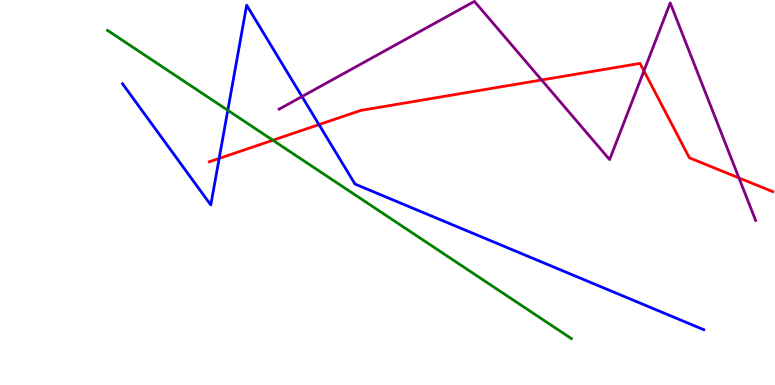[{'lines': ['blue', 'red'], 'intersections': [{'x': 2.83, 'y': 5.88}, {'x': 4.12, 'y': 6.76}]}, {'lines': ['green', 'red'], 'intersections': [{'x': 3.52, 'y': 6.36}]}, {'lines': ['purple', 'red'], 'intersections': [{'x': 6.99, 'y': 7.92}, {'x': 8.31, 'y': 8.16}, {'x': 9.53, 'y': 5.38}]}, {'lines': ['blue', 'green'], 'intersections': [{'x': 2.94, 'y': 7.14}]}, {'lines': ['blue', 'purple'], 'intersections': [{'x': 3.9, 'y': 7.49}]}, {'lines': ['green', 'purple'], 'intersections': []}]